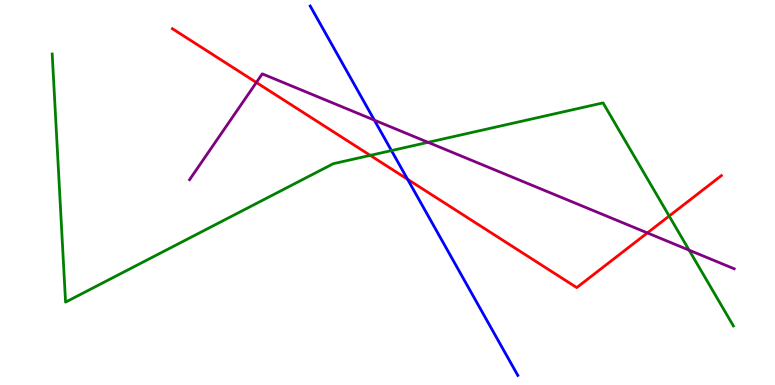[{'lines': ['blue', 'red'], 'intersections': [{'x': 5.26, 'y': 5.34}]}, {'lines': ['green', 'red'], 'intersections': [{'x': 4.78, 'y': 5.96}, {'x': 8.63, 'y': 4.39}]}, {'lines': ['purple', 'red'], 'intersections': [{'x': 3.31, 'y': 7.86}, {'x': 8.35, 'y': 3.95}]}, {'lines': ['blue', 'green'], 'intersections': [{'x': 5.05, 'y': 6.09}]}, {'lines': ['blue', 'purple'], 'intersections': [{'x': 4.83, 'y': 6.88}]}, {'lines': ['green', 'purple'], 'intersections': [{'x': 5.52, 'y': 6.3}, {'x': 8.89, 'y': 3.5}]}]